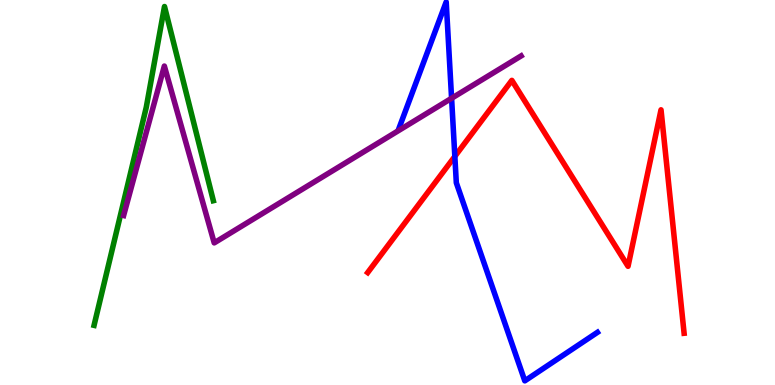[{'lines': ['blue', 'red'], 'intersections': [{'x': 5.87, 'y': 5.94}]}, {'lines': ['green', 'red'], 'intersections': []}, {'lines': ['purple', 'red'], 'intersections': []}, {'lines': ['blue', 'green'], 'intersections': []}, {'lines': ['blue', 'purple'], 'intersections': [{'x': 5.83, 'y': 7.45}]}, {'lines': ['green', 'purple'], 'intersections': []}]